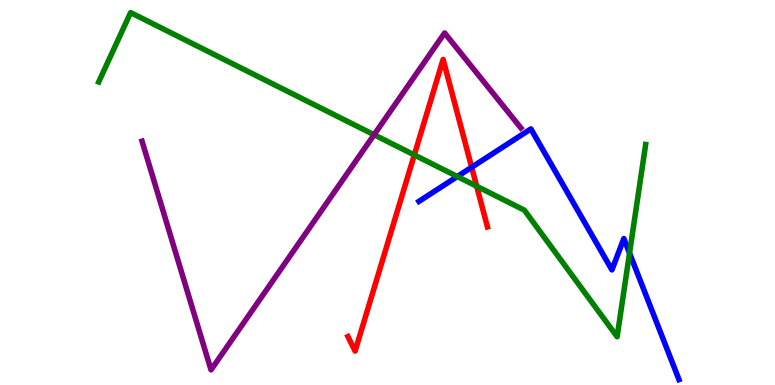[{'lines': ['blue', 'red'], 'intersections': [{'x': 6.09, 'y': 5.66}]}, {'lines': ['green', 'red'], 'intersections': [{'x': 5.35, 'y': 5.98}, {'x': 6.15, 'y': 5.16}]}, {'lines': ['purple', 'red'], 'intersections': []}, {'lines': ['blue', 'green'], 'intersections': [{'x': 5.9, 'y': 5.41}, {'x': 8.12, 'y': 3.42}]}, {'lines': ['blue', 'purple'], 'intersections': []}, {'lines': ['green', 'purple'], 'intersections': [{'x': 4.83, 'y': 6.5}]}]